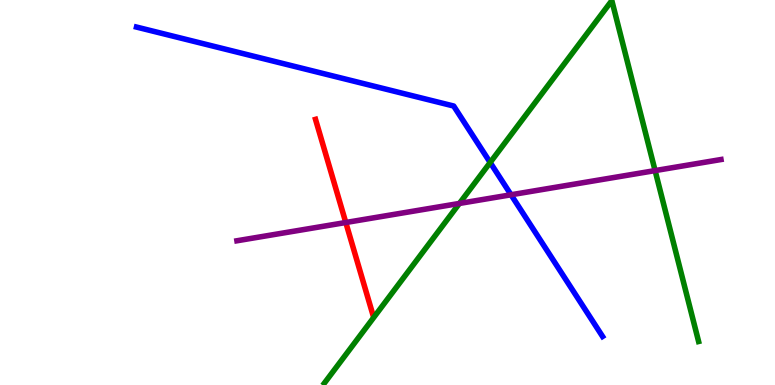[{'lines': ['blue', 'red'], 'intersections': []}, {'lines': ['green', 'red'], 'intersections': []}, {'lines': ['purple', 'red'], 'intersections': [{'x': 4.46, 'y': 4.22}]}, {'lines': ['blue', 'green'], 'intersections': [{'x': 6.32, 'y': 5.78}]}, {'lines': ['blue', 'purple'], 'intersections': [{'x': 6.59, 'y': 4.94}]}, {'lines': ['green', 'purple'], 'intersections': [{'x': 5.93, 'y': 4.72}, {'x': 8.45, 'y': 5.57}]}]